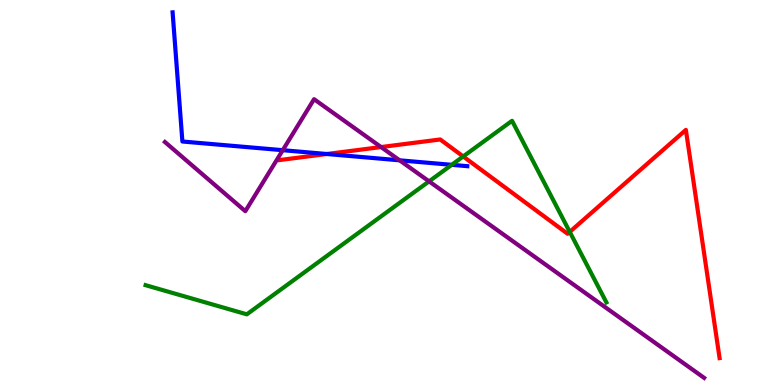[{'lines': ['blue', 'red'], 'intersections': [{'x': 4.22, 'y': 6.0}]}, {'lines': ['green', 'red'], 'intersections': [{'x': 5.98, 'y': 5.94}, {'x': 7.35, 'y': 3.98}]}, {'lines': ['purple', 'red'], 'intersections': [{'x': 4.92, 'y': 6.18}]}, {'lines': ['blue', 'green'], 'intersections': [{'x': 5.83, 'y': 5.72}]}, {'lines': ['blue', 'purple'], 'intersections': [{'x': 3.65, 'y': 6.1}, {'x': 5.16, 'y': 5.84}]}, {'lines': ['green', 'purple'], 'intersections': [{'x': 5.54, 'y': 5.29}]}]